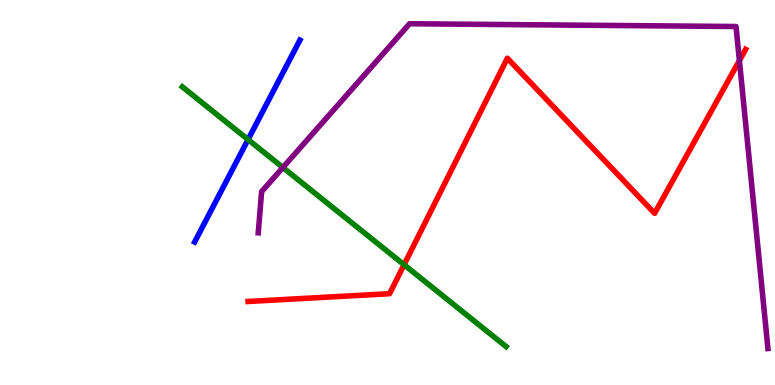[{'lines': ['blue', 'red'], 'intersections': []}, {'lines': ['green', 'red'], 'intersections': [{'x': 5.21, 'y': 3.12}]}, {'lines': ['purple', 'red'], 'intersections': [{'x': 9.54, 'y': 8.43}]}, {'lines': ['blue', 'green'], 'intersections': [{'x': 3.2, 'y': 6.38}]}, {'lines': ['blue', 'purple'], 'intersections': []}, {'lines': ['green', 'purple'], 'intersections': [{'x': 3.65, 'y': 5.65}]}]